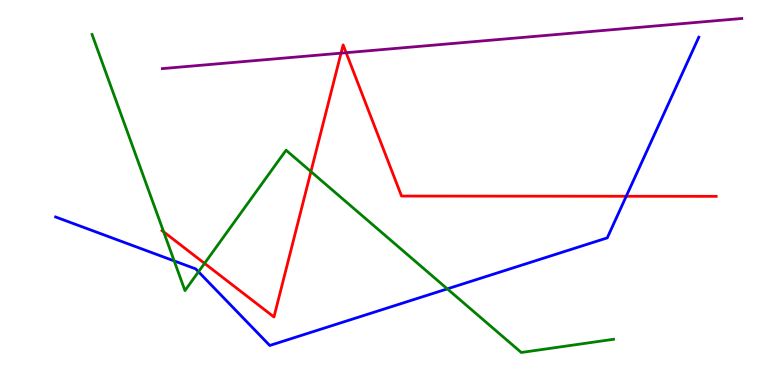[{'lines': ['blue', 'red'], 'intersections': [{'x': 8.08, 'y': 4.9}]}, {'lines': ['green', 'red'], 'intersections': [{'x': 2.11, 'y': 3.98}, {'x': 2.64, 'y': 3.16}, {'x': 4.01, 'y': 5.54}]}, {'lines': ['purple', 'red'], 'intersections': [{'x': 4.4, 'y': 8.62}, {'x': 4.47, 'y': 8.63}]}, {'lines': ['blue', 'green'], 'intersections': [{'x': 2.25, 'y': 3.22}, {'x': 2.56, 'y': 2.94}, {'x': 5.77, 'y': 2.5}]}, {'lines': ['blue', 'purple'], 'intersections': []}, {'lines': ['green', 'purple'], 'intersections': []}]